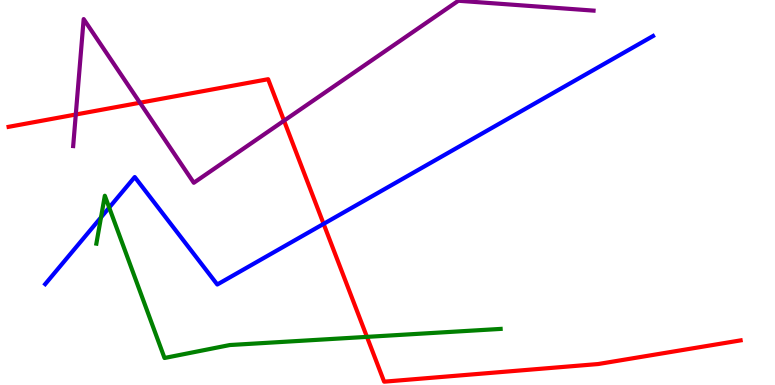[{'lines': ['blue', 'red'], 'intersections': [{'x': 4.18, 'y': 4.19}]}, {'lines': ['green', 'red'], 'intersections': [{'x': 4.73, 'y': 1.25}]}, {'lines': ['purple', 'red'], 'intersections': [{'x': 0.978, 'y': 7.03}, {'x': 1.81, 'y': 7.33}, {'x': 3.66, 'y': 6.87}]}, {'lines': ['blue', 'green'], 'intersections': [{'x': 1.3, 'y': 4.35}, {'x': 1.41, 'y': 4.61}]}, {'lines': ['blue', 'purple'], 'intersections': []}, {'lines': ['green', 'purple'], 'intersections': []}]